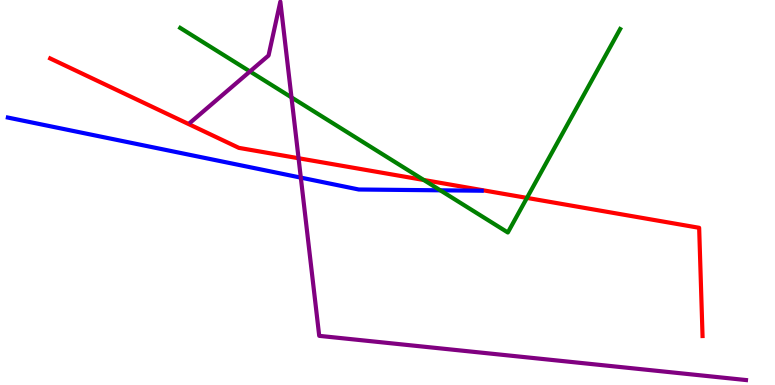[{'lines': ['blue', 'red'], 'intersections': []}, {'lines': ['green', 'red'], 'intersections': [{'x': 5.47, 'y': 5.33}, {'x': 6.8, 'y': 4.86}]}, {'lines': ['purple', 'red'], 'intersections': [{'x': 3.85, 'y': 5.89}]}, {'lines': ['blue', 'green'], 'intersections': [{'x': 5.68, 'y': 5.06}]}, {'lines': ['blue', 'purple'], 'intersections': [{'x': 3.88, 'y': 5.39}]}, {'lines': ['green', 'purple'], 'intersections': [{'x': 3.23, 'y': 8.14}, {'x': 3.76, 'y': 7.47}]}]